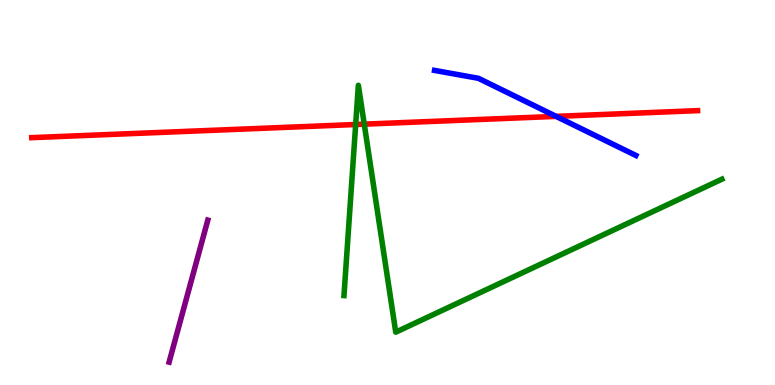[{'lines': ['blue', 'red'], 'intersections': [{'x': 7.18, 'y': 6.98}]}, {'lines': ['green', 'red'], 'intersections': [{'x': 4.59, 'y': 6.77}, {'x': 4.7, 'y': 6.78}]}, {'lines': ['purple', 'red'], 'intersections': []}, {'lines': ['blue', 'green'], 'intersections': []}, {'lines': ['blue', 'purple'], 'intersections': []}, {'lines': ['green', 'purple'], 'intersections': []}]